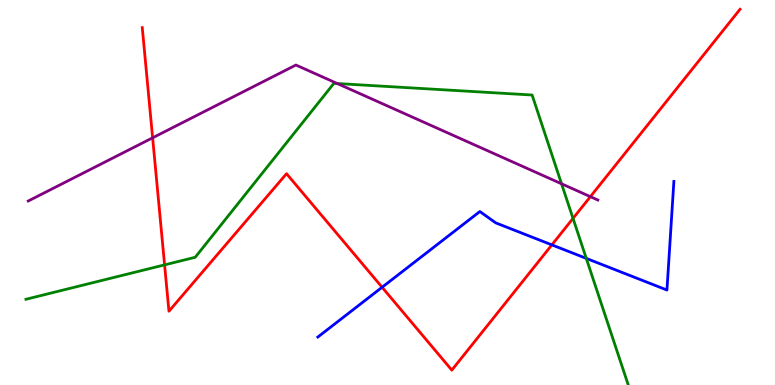[{'lines': ['blue', 'red'], 'intersections': [{'x': 4.93, 'y': 2.54}, {'x': 7.12, 'y': 3.64}]}, {'lines': ['green', 'red'], 'intersections': [{'x': 2.12, 'y': 3.12}, {'x': 7.39, 'y': 4.33}]}, {'lines': ['purple', 'red'], 'intersections': [{'x': 1.97, 'y': 6.42}, {'x': 7.62, 'y': 4.89}]}, {'lines': ['blue', 'green'], 'intersections': [{'x': 7.56, 'y': 3.29}]}, {'lines': ['blue', 'purple'], 'intersections': []}, {'lines': ['green', 'purple'], 'intersections': [{'x': 4.35, 'y': 7.83}, {'x': 7.25, 'y': 5.23}]}]